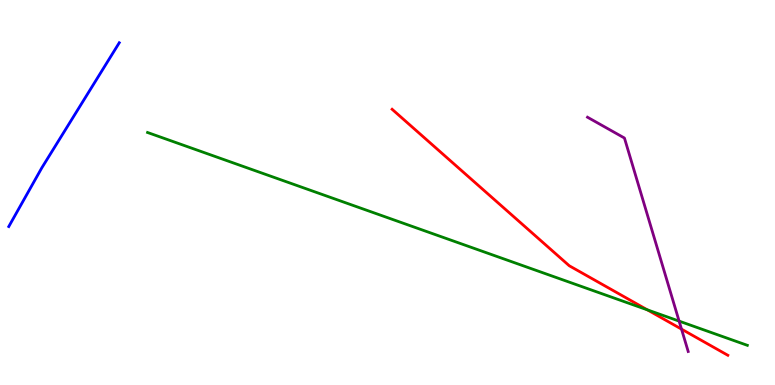[{'lines': ['blue', 'red'], 'intersections': []}, {'lines': ['green', 'red'], 'intersections': [{'x': 8.35, 'y': 1.95}]}, {'lines': ['purple', 'red'], 'intersections': [{'x': 8.79, 'y': 1.45}]}, {'lines': ['blue', 'green'], 'intersections': []}, {'lines': ['blue', 'purple'], 'intersections': []}, {'lines': ['green', 'purple'], 'intersections': [{'x': 8.76, 'y': 1.66}]}]